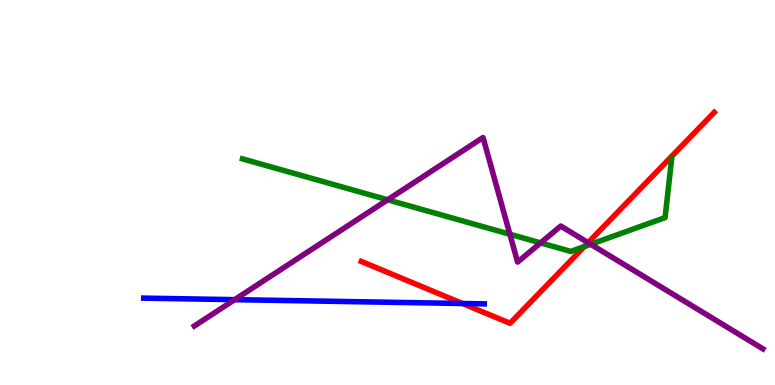[{'lines': ['blue', 'red'], 'intersections': [{'x': 5.97, 'y': 2.12}]}, {'lines': ['green', 'red'], 'intersections': [{'x': 7.54, 'y': 3.6}]}, {'lines': ['purple', 'red'], 'intersections': [{'x': 7.59, 'y': 3.7}]}, {'lines': ['blue', 'green'], 'intersections': []}, {'lines': ['blue', 'purple'], 'intersections': [{'x': 3.03, 'y': 2.22}]}, {'lines': ['green', 'purple'], 'intersections': [{'x': 5.0, 'y': 4.81}, {'x': 6.58, 'y': 3.92}, {'x': 6.98, 'y': 3.69}, {'x': 7.62, 'y': 3.66}]}]